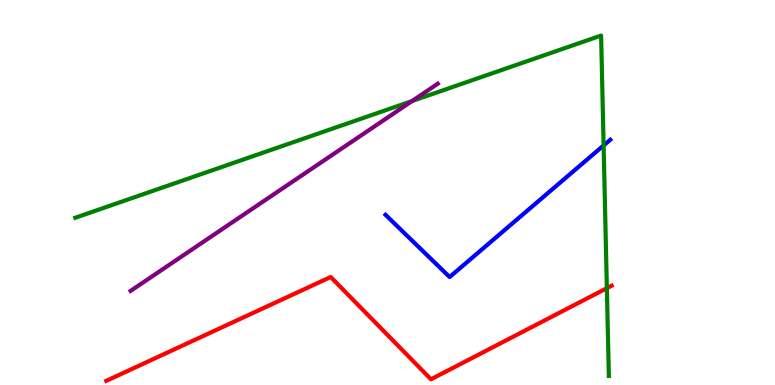[{'lines': ['blue', 'red'], 'intersections': []}, {'lines': ['green', 'red'], 'intersections': [{'x': 7.83, 'y': 2.52}]}, {'lines': ['purple', 'red'], 'intersections': []}, {'lines': ['blue', 'green'], 'intersections': [{'x': 7.79, 'y': 6.22}]}, {'lines': ['blue', 'purple'], 'intersections': []}, {'lines': ['green', 'purple'], 'intersections': [{'x': 5.32, 'y': 7.38}]}]